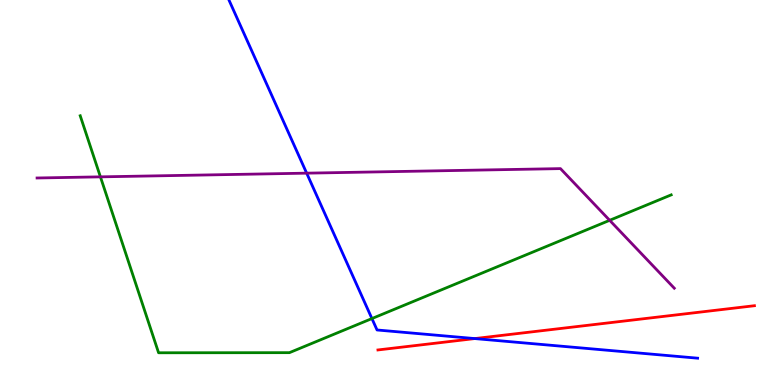[{'lines': ['blue', 'red'], 'intersections': [{'x': 6.13, 'y': 1.21}]}, {'lines': ['green', 'red'], 'intersections': []}, {'lines': ['purple', 'red'], 'intersections': []}, {'lines': ['blue', 'green'], 'intersections': [{'x': 4.8, 'y': 1.73}]}, {'lines': ['blue', 'purple'], 'intersections': [{'x': 3.96, 'y': 5.5}]}, {'lines': ['green', 'purple'], 'intersections': [{'x': 1.3, 'y': 5.41}, {'x': 7.87, 'y': 4.28}]}]